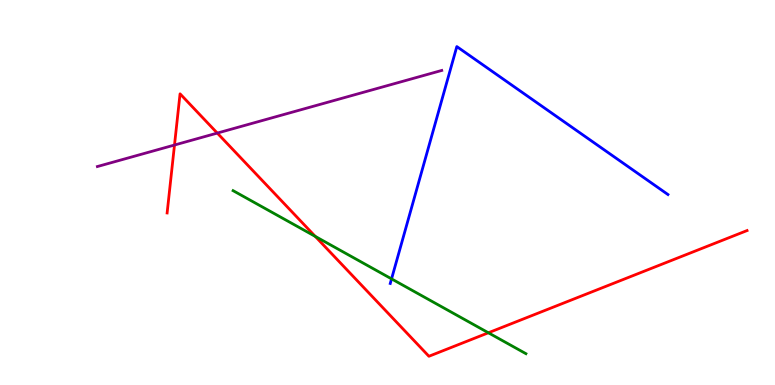[{'lines': ['blue', 'red'], 'intersections': []}, {'lines': ['green', 'red'], 'intersections': [{'x': 4.07, 'y': 3.86}, {'x': 6.3, 'y': 1.36}]}, {'lines': ['purple', 'red'], 'intersections': [{'x': 2.25, 'y': 6.23}, {'x': 2.8, 'y': 6.54}]}, {'lines': ['blue', 'green'], 'intersections': [{'x': 5.05, 'y': 2.76}]}, {'lines': ['blue', 'purple'], 'intersections': []}, {'lines': ['green', 'purple'], 'intersections': []}]